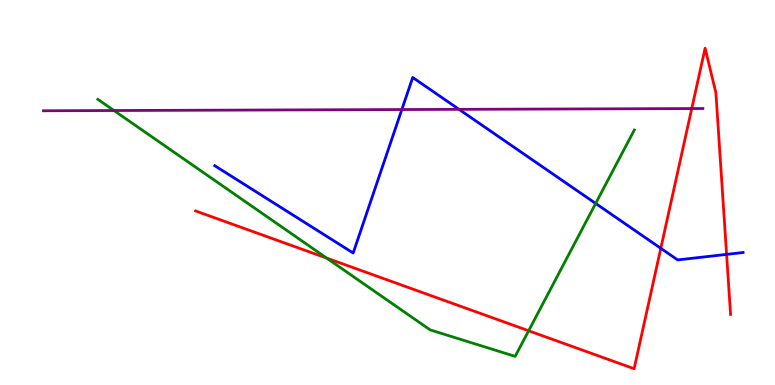[{'lines': ['blue', 'red'], 'intersections': [{'x': 8.53, 'y': 3.55}, {'x': 9.38, 'y': 3.39}]}, {'lines': ['green', 'red'], 'intersections': [{'x': 4.22, 'y': 3.3}, {'x': 6.82, 'y': 1.41}]}, {'lines': ['purple', 'red'], 'intersections': [{'x': 8.93, 'y': 7.18}]}, {'lines': ['blue', 'green'], 'intersections': [{'x': 7.69, 'y': 4.72}]}, {'lines': ['blue', 'purple'], 'intersections': [{'x': 5.19, 'y': 7.15}, {'x': 5.92, 'y': 7.16}]}, {'lines': ['green', 'purple'], 'intersections': [{'x': 1.47, 'y': 7.13}]}]